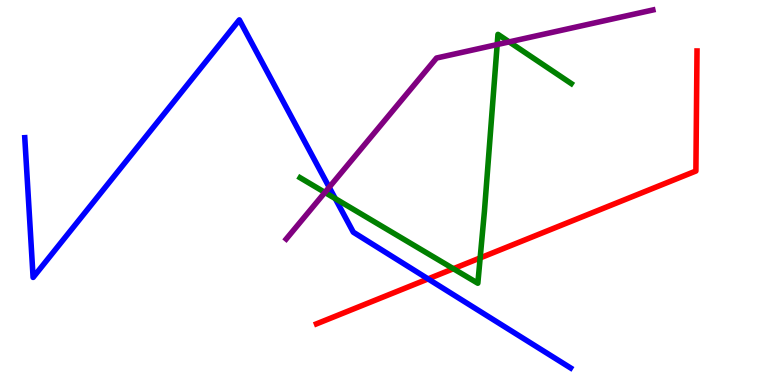[{'lines': ['blue', 'red'], 'intersections': [{'x': 5.52, 'y': 2.76}]}, {'lines': ['green', 'red'], 'intersections': [{'x': 5.85, 'y': 3.02}, {'x': 6.2, 'y': 3.3}]}, {'lines': ['purple', 'red'], 'intersections': []}, {'lines': ['blue', 'green'], 'intersections': [{'x': 4.33, 'y': 4.84}]}, {'lines': ['blue', 'purple'], 'intersections': [{'x': 4.25, 'y': 5.14}]}, {'lines': ['green', 'purple'], 'intersections': [{'x': 4.19, 'y': 5.0}, {'x': 6.42, 'y': 8.84}, {'x': 6.57, 'y': 8.91}]}]